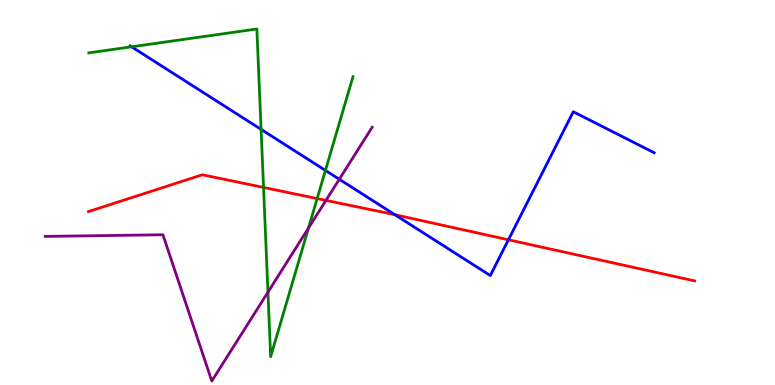[{'lines': ['blue', 'red'], 'intersections': [{'x': 5.1, 'y': 4.42}, {'x': 6.56, 'y': 3.77}]}, {'lines': ['green', 'red'], 'intersections': [{'x': 3.4, 'y': 5.13}, {'x': 4.09, 'y': 4.84}]}, {'lines': ['purple', 'red'], 'intersections': [{'x': 4.21, 'y': 4.8}]}, {'lines': ['blue', 'green'], 'intersections': [{'x': 1.7, 'y': 8.78}, {'x': 3.37, 'y': 6.64}, {'x': 4.2, 'y': 5.57}]}, {'lines': ['blue', 'purple'], 'intersections': [{'x': 4.38, 'y': 5.34}]}, {'lines': ['green', 'purple'], 'intersections': [{'x': 3.46, 'y': 2.41}, {'x': 3.98, 'y': 4.08}]}]